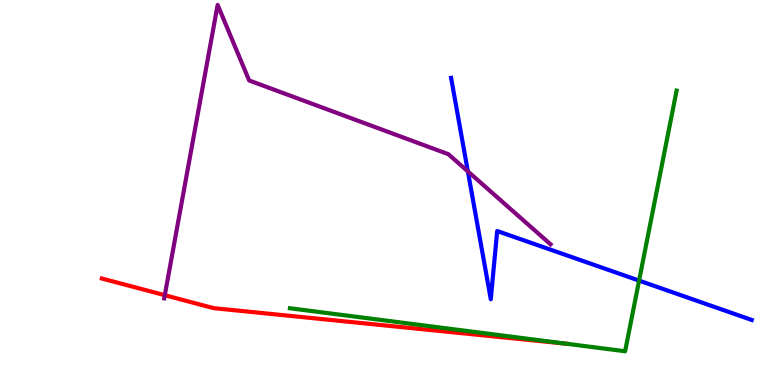[{'lines': ['blue', 'red'], 'intersections': []}, {'lines': ['green', 'red'], 'intersections': [{'x': 7.31, 'y': 1.07}]}, {'lines': ['purple', 'red'], 'intersections': [{'x': 2.13, 'y': 2.33}]}, {'lines': ['blue', 'green'], 'intersections': [{'x': 8.25, 'y': 2.71}]}, {'lines': ['blue', 'purple'], 'intersections': [{'x': 6.04, 'y': 5.55}]}, {'lines': ['green', 'purple'], 'intersections': []}]